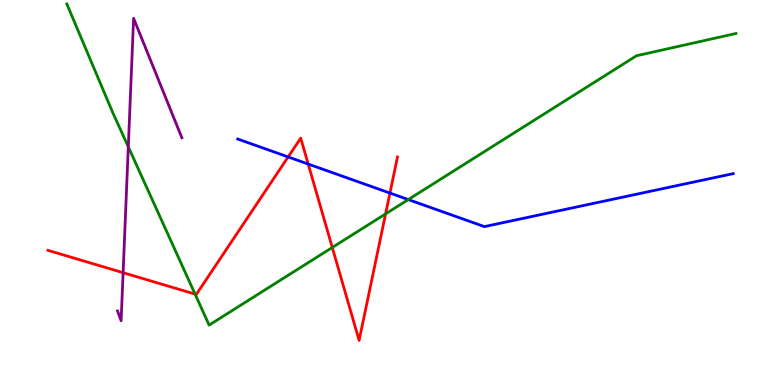[{'lines': ['blue', 'red'], 'intersections': [{'x': 3.72, 'y': 5.92}, {'x': 3.98, 'y': 5.74}, {'x': 5.03, 'y': 4.99}]}, {'lines': ['green', 'red'], 'intersections': [{'x': 2.52, 'y': 2.36}, {'x': 4.29, 'y': 3.57}, {'x': 4.98, 'y': 4.44}]}, {'lines': ['purple', 'red'], 'intersections': [{'x': 1.59, 'y': 2.92}]}, {'lines': ['blue', 'green'], 'intersections': [{'x': 5.27, 'y': 4.82}]}, {'lines': ['blue', 'purple'], 'intersections': []}, {'lines': ['green', 'purple'], 'intersections': [{'x': 1.66, 'y': 6.19}]}]